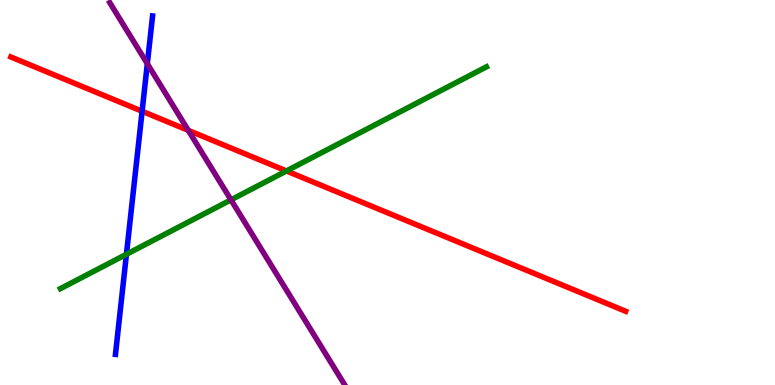[{'lines': ['blue', 'red'], 'intersections': [{'x': 1.83, 'y': 7.11}]}, {'lines': ['green', 'red'], 'intersections': [{'x': 3.7, 'y': 5.56}]}, {'lines': ['purple', 'red'], 'intersections': [{'x': 2.43, 'y': 6.61}]}, {'lines': ['blue', 'green'], 'intersections': [{'x': 1.63, 'y': 3.4}]}, {'lines': ['blue', 'purple'], 'intersections': [{'x': 1.9, 'y': 8.34}]}, {'lines': ['green', 'purple'], 'intersections': [{'x': 2.98, 'y': 4.81}]}]